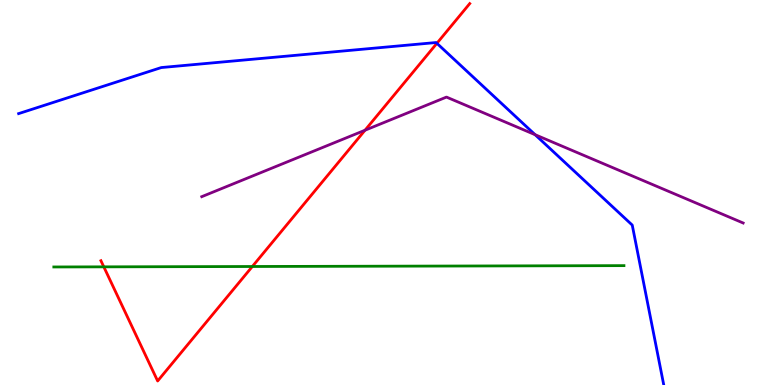[{'lines': ['blue', 'red'], 'intersections': [{'x': 5.64, 'y': 8.88}]}, {'lines': ['green', 'red'], 'intersections': [{'x': 1.34, 'y': 3.07}, {'x': 3.26, 'y': 3.08}]}, {'lines': ['purple', 'red'], 'intersections': [{'x': 4.71, 'y': 6.62}]}, {'lines': ['blue', 'green'], 'intersections': []}, {'lines': ['blue', 'purple'], 'intersections': [{'x': 6.9, 'y': 6.5}]}, {'lines': ['green', 'purple'], 'intersections': []}]